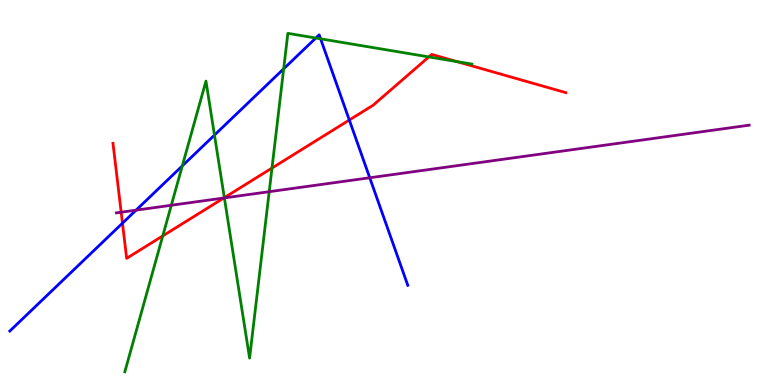[{'lines': ['blue', 'red'], 'intersections': [{'x': 1.58, 'y': 4.2}, {'x': 4.51, 'y': 6.88}]}, {'lines': ['green', 'red'], 'intersections': [{'x': 2.1, 'y': 3.87}, {'x': 2.89, 'y': 4.87}, {'x': 3.51, 'y': 5.63}, {'x': 5.53, 'y': 8.52}, {'x': 5.9, 'y': 8.4}]}, {'lines': ['purple', 'red'], 'intersections': [{'x': 1.56, 'y': 4.49}, {'x': 2.89, 'y': 4.86}]}, {'lines': ['blue', 'green'], 'intersections': [{'x': 2.35, 'y': 5.69}, {'x': 2.77, 'y': 6.49}, {'x': 3.66, 'y': 8.21}, {'x': 4.08, 'y': 9.01}, {'x': 4.14, 'y': 8.99}]}, {'lines': ['blue', 'purple'], 'intersections': [{'x': 1.76, 'y': 4.54}, {'x': 4.77, 'y': 5.38}]}, {'lines': ['green', 'purple'], 'intersections': [{'x': 2.21, 'y': 4.67}, {'x': 2.9, 'y': 4.86}, {'x': 3.47, 'y': 5.02}]}]